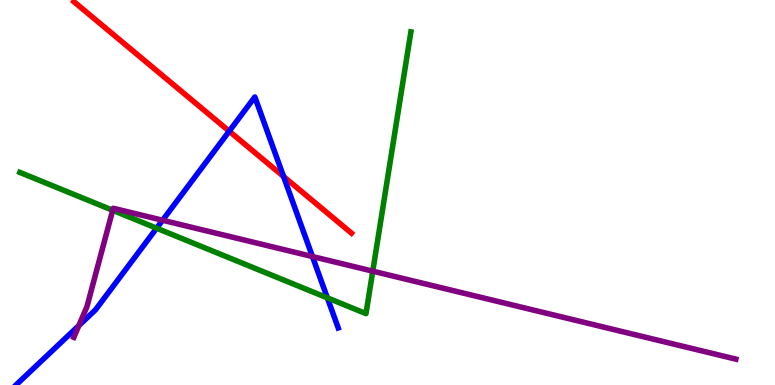[{'lines': ['blue', 'red'], 'intersections': [{'x': 2.96, 'y': 6.59}, {'x': 3.66, 'y': 5.42}]}, {'lines': ['green', 'red'], 'intersections': []}, {'lines': ['purple', 'red'], 'intersections': []}, {'lines': ['blue', 'green'], 'intersections': [{'x': 2.02, 'y': 4.07}, {'x': 4.22, 'y': 2.26}]}, {'lines': ['blue', 'purple'], 'intersections': [{'x': 1.02, 'y': 1.54}, {'x': 2.1, 'y': 4.28}, {'x': 4.03, 'y': 3.34}]}, {'lines': ['green', 'purple'], 'intersections': [{'x': 1.45, 'y': 4.54}, {'x': 4.81, 'y': 2.96}]}]